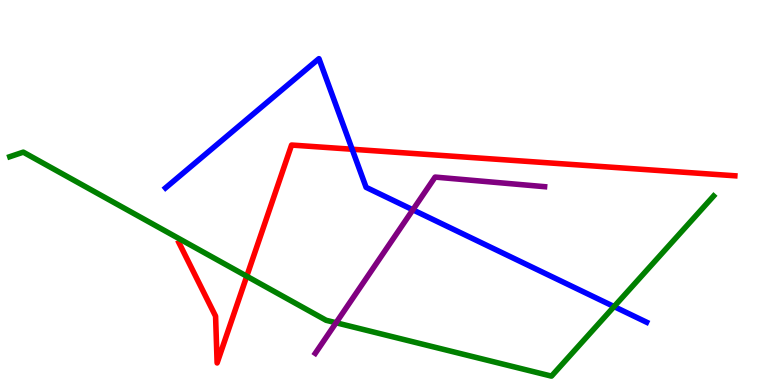[{'lines': ['blue', 'red'], 'intersections': [{'x': 4.54, 'y': 6.12}]}, {'lines': ['green', 'red'], 'intersections': [{'x': 3.18, 'y': 2.83}]}, {'lines': ['purple', 'red'], 'intersections': []}, {'lines': ['blue', 'green'], 'intersections': [{'x': 7.92, 'y': 2.04}]}, {'lines': ['blue', 'purple'], 'intersections': [{'x': 5.33, 'y': 4.55}]}, {'lines': ['green', 'purple'], 'intersections': [{'x': 4.34, 'y': 1.62}]}]